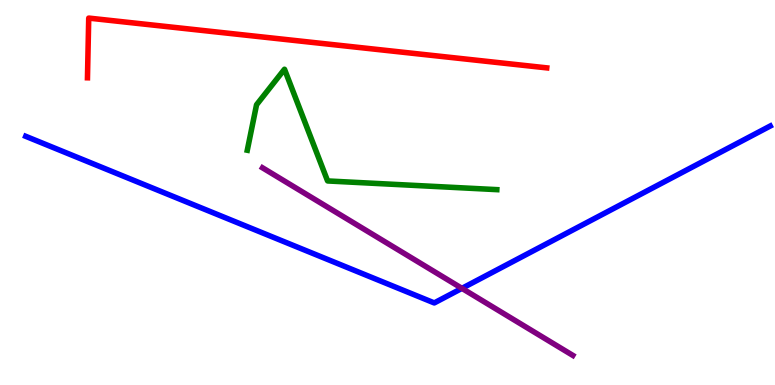[{'lines': ['blue', 'red'], 'intersections': []}, {'lines': ['green', 'red'], 'intersections': []}, {'lines': ['purple', 'red'], 'intersections': []}, {'lines': ['blue', 'green'], 'intersections': []}, {'lines': ['blue', 'purple'], 'intersections': [{'x': 5.96, 'y': 2.51}]}, {'lines': ['green', 'purple'], 'intersections': []}]